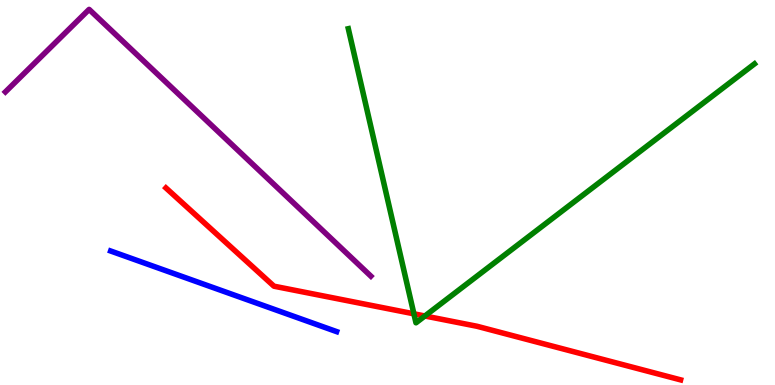[{'lines': ['blue', 'red'], 'intersections': []}, {'lines': ['green', 'red'], 'intersections': [{'x': 5.34, 'y': 1.85}, {'x': 5.48, 'y': 1.79}]}, {'lines': ['purple', 'red'], 'intersections': []}, {'lines': ['blue', 'green'], 'intersections': []}, {'lines': ['blue', 'purple'], 'intersections': []}, {'lines': ['green', 'purple'], 'intersections': []}]